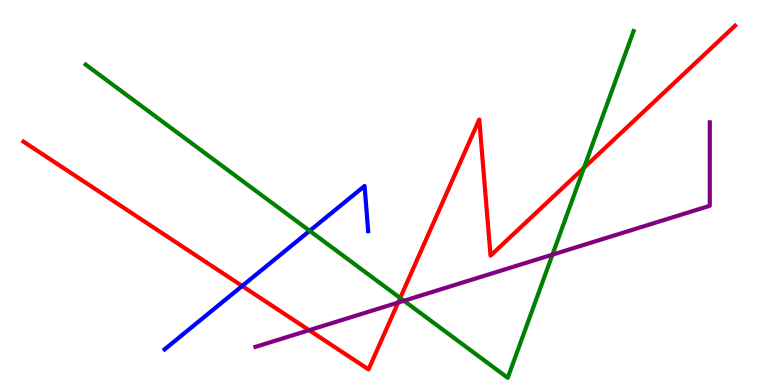[{'lines': ['blue', 'red'], 'intersections': [{'x': 3.12, 'y': 2.57}]}, {'lines': ['green', 'red'], 'intersections': [{'x': 5.16, 'y': 2.26}, {'x': 7.54, 'y': 5.64}]}, {'lines': ['purple', 'red'], 'intersections': [{'x': 3.99, 'y': 1.42}, {'x': 5.14, 'y': 2.14}]}, {'lines': ['blue', 'green'], 'intersections': [{'x': 4.0, 'y': 4.0}]}, {'lines': ['blue', 'purple'], 'intersections': []}, {'lines': ['green', 'purple'], 'intersections': [{'x': 5.21, 'y': 2.19}, {'x': 7.13, 'y': 3.39}]}]